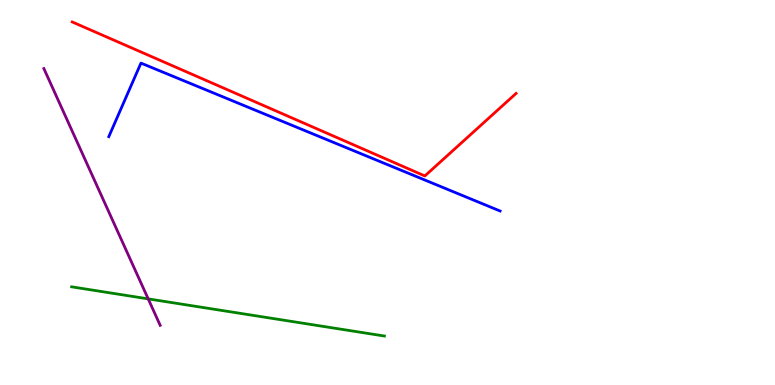[{'lines': ['blue', 'red'], 'intersections': []}, {'lines': ['green', 'red'], 'intersections': []}, {'lines': ['purple', 'red'], 'intersections': []}, {'lines': ['blue', 'green'], 'intersections': []}, {'lines': ['blue', 'purple'], 'intersections': []}, {'lines': ['green', 'purple'], 'intersections': [{'x': 1.91, 'y': 2.24}]}]